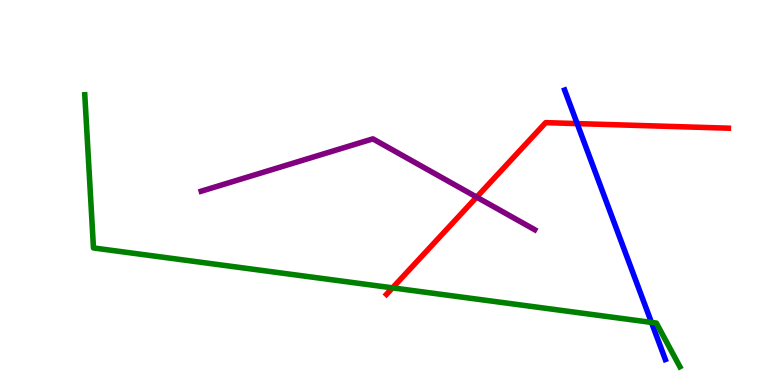[{'lines': ['blue', 'red'], 'intersections': [{'x': 7.45, 'y': 6.79}]}, {'lines': ['green', 'red'], 'intersections': [{'x': 5.06, 'y': 2.52}]}, {'lines': ['purple', 'red'], 'intersections': [{'x': 6.15, 'y': 4.88}]}, {'lines': ['blue', 'green'], 'intersections': [{'x': 8.41, 'y': 1.63}]}, {'lines': ['blue', 'purple'], 'intersections': []}, {'lines': ['green', 'purple'], 'intersections': []}]